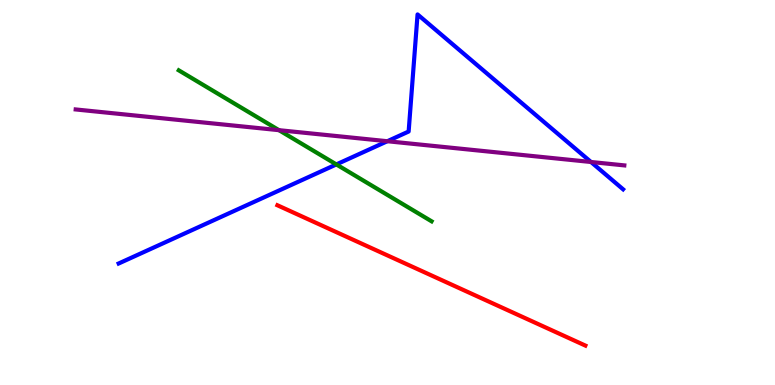[{'lines': ['blue', 'red'], 'intersections': []}, {'lines': ['green', 'red'], 'intersections': []}, {'lines': ['purple', 'red'], 'intersections': []}, {'lines': ['blue', 'green'], 'intersections': [{'x': 4.34, 'y': 5.73}]}, {'lines': ['blue', 'purple'], 'intersections': [{'x': 5.0, 'y': 6.33}, {'x': 7.63, 'y': 5.79}]}, {'lines': ['green', 'purple'], 'intersections': [{'x': 3.6, 'y': 6.62}]}]